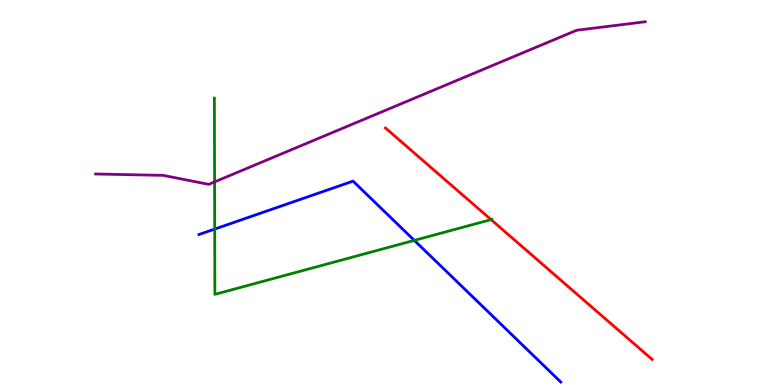[{'lines': ['blue', 'red'], 'intersections': []}, {'lines': ['green', 'red'], 'intersections': [{'x': 6.34, 'y': 4.3}]}, {'lines': ['purple', 'red'], 'intersections': []}, {'lines': ['blue', 'green'], 'intersections': [{'x': 2.77, 'y': 4.05}, {'x': 5.35, 'y': 3.76}]}, {'lines': ['blue', 'purple'], 'intersections': []}, {'lines': ['green', 'purple'], 'intersections': [{'x': 2.77, 'y': 5.28}]}]